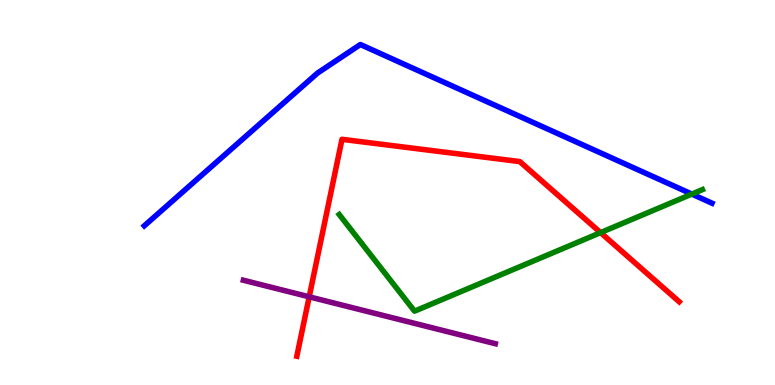[{'lines': ['blue', 'red'], 'intersections': []}, {'lines': ['green', 'red'], 'intersections': [{'x': 7.75, 'y': 3.96}]}, {'lines': ['purple', 'red'], 'intersections': [{'x': 3.99, 'y': 2.29}]}, {'lines': ['blue', 'green'], 'intersections': [{'x': 8.93, 'y': 4.96}]}, {'lines': ['blue', 'purple'], 'intersections': []}, {'lines': ['green', 'purple'], 'intersections': []}]